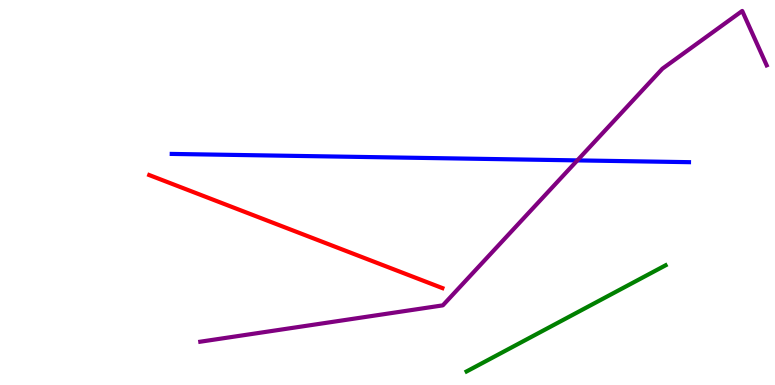[{'lines': ['blue', 'red'], 'intersections': []}, {'lines': ['green', 'red'], 'intersections': []}, {'lines': ['purple', 'red'], 'intersections': []}, {'lines': ['blue', 'green'], 'intersections': []}, {'lines': ['blue', 'purple'], 'intersections': [{'x': 7.45, 'y': 5.83}]}, {'lines': ['green', 'purple'], 'intersections': []}]